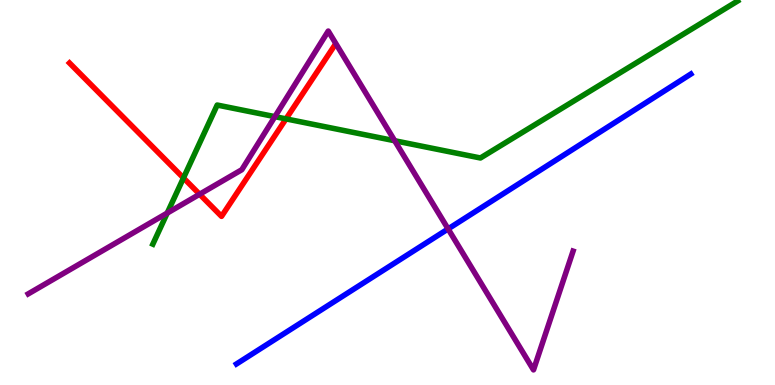[{'lines': ['blue', 'red'], 'intersections': []}, {'lines': ['green', 'red'], 'intersections': [{'x': 2.37, 'y': 5.38}, {'x': 3.69, 'y': 6.91}]}, {'lines': ['purple', 'red'], 'intersections': [{'x': 2.58, 'y': 4.95}]}, {'lines': ['blue', 'green'], 'intersections': []}, {'lines': ['blue', 'purple'], 'intersections': [{'x': 5.78, 'y': 4.05}]}, {'lines': ['green', 'purple'], 'intersections': [{'x': 2.16, 'y': 4.47}, {'x': 3.55, 'y': 6.97}, {'x': 5.09, 'y': 6.34}]}]